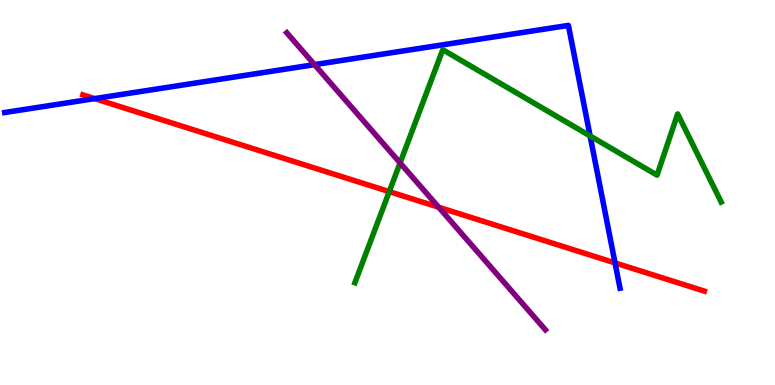[{'lines': ['blue', 'red'], 'intersections': [{'x': 1.22, 'y': 7.44}, {'x': 7.94, 'y': 3.17}]}, {'lines': ['green', 'red'], 'intersections': [{'x': 5.02, 'y': 5.02}]}, {'lines': ['purple', 'red'], 'intersections': [{'x': 5.66, 'y': 4.62}]}, {'lines': ['blue', 'green'], 'intersections': [{'x': 7.61, 'y': 6.47}]}, {'lines': ['blue', 'purple'], 'intersections': [{'x': 4.06, 'y': 8.32}]}, {'lines': ['green', 'purple'], 'intersections': [{'x': 5.16, 'y': 5.77}]}]